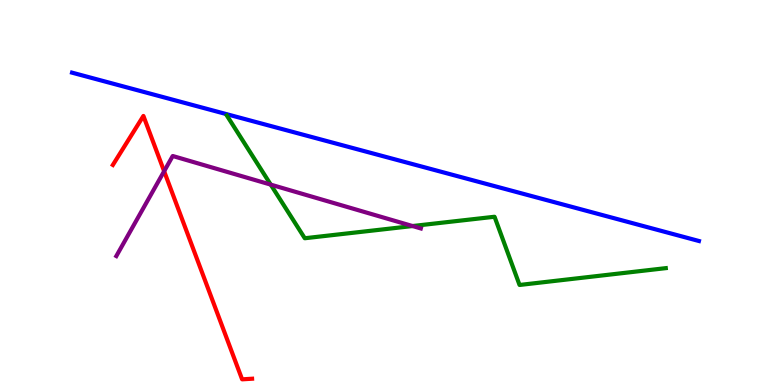[{'lines': ['blue', 'red'], 'intersections': []}, {'lines': ['green', 'red'], 'intersections': []}, {'lines': ['purple', 'red'], 'intersections': [{'x': 2.12, 'y': 5.55}]}, {'lines': ['blue', 'green'], 'intersections': []}, {'lines': ['blue', 'purple'], 'intersections': []}, {'lines': ['green', 'purple'], 'intersections': [{'x': 3.49, 'y': 5.2}, {'x': 5.32, 'y': 4.13}]}]